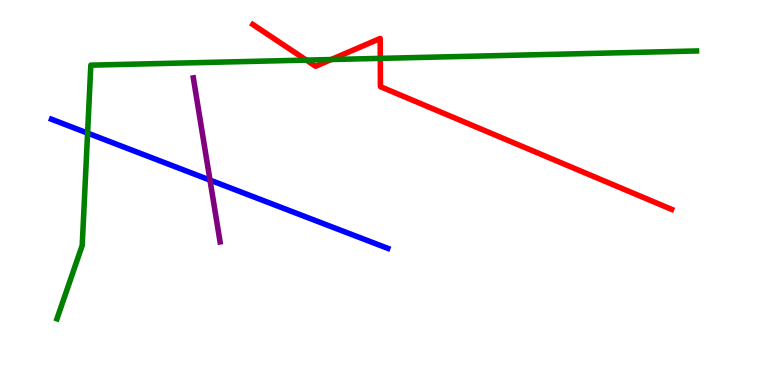[{'lines': ['blue', 'red'], 'intersections': []}, {'lines': ['green', 'red'], 'intersections': [{'x': 3.95, 'y': 8.44}, {'x': 4.27, 'y': 8.45}, {'x': 4.91, 'y': 8.48}]}, {'lines': ['purple', 'red'], 'intersections': []}, {'lines': ['blue', 'green'], 'intersections': [{'x': 1.13, 'y': 6.54}]}, {'lines': ['blue', 'purple'], 'intersections': [{'x': 2.71, 'y': 5.32}]}, {'lines': ['green', 'purple'], 'intersections': []}]